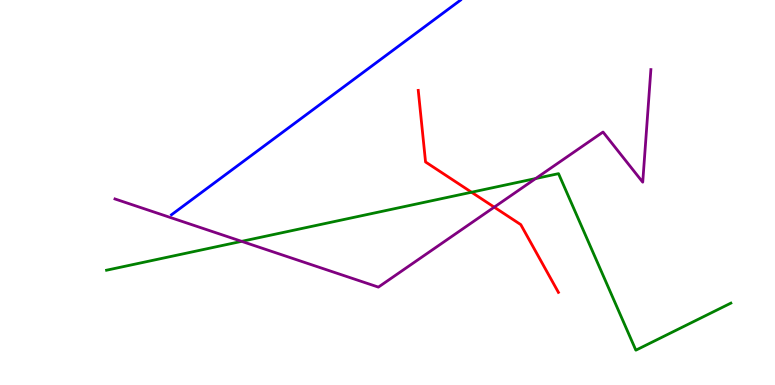[{'lines': ['blue', 'red'], 'intersections': []}, {'lines': ['green', 'red'], 'intersections': [{'x': 6.08, 'y': 5.01}]}, {'lines': ['purple', 'red'], 'intersections': [{'x': 6.38, 'y': 4.62}]}, {'lines': ['blue', 'green'], 'intersections': []}, {'lines': ['blue', 'purple'], 'intersections': []}, {'lines': ['green', 'purple'], 'intersections': [{'x': 3.12, 'y': 3.73}, {'x': 6.91, 'y': 5.36}]}]